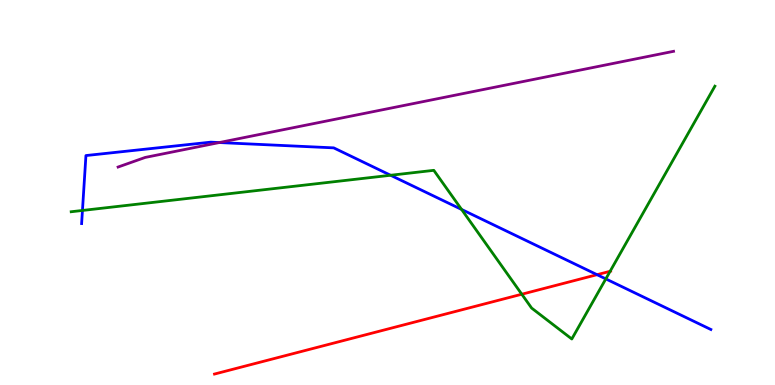[{'lines': ['blue', 'red'], 'intersections': [{'x': 7.7, 'y': 2.87}]}, {'lines': ['green', 'red'], 'intersections': [{'x': 6.73, 'y': 2.36}, {'x': 7.87, 'y': 2.95}]}, {'lines': ['purple', 'red'], 'intersections': []}, {'lines': ['blue', 'green'], 'intersections': [{'x': 1.06, 'y': 4.53}, {'x': 5.04, 'y': 5.45}, {'x': 5.96, 'y': 4.56}, {'x': 7.82, 'y': 2.76}]}, {'lines': ['blue', 'purple'], 'intersections': [{'x': 2.83, 'y': 6.3}]}, {'lines': ['green', 'purple'], 'intersections': []}]